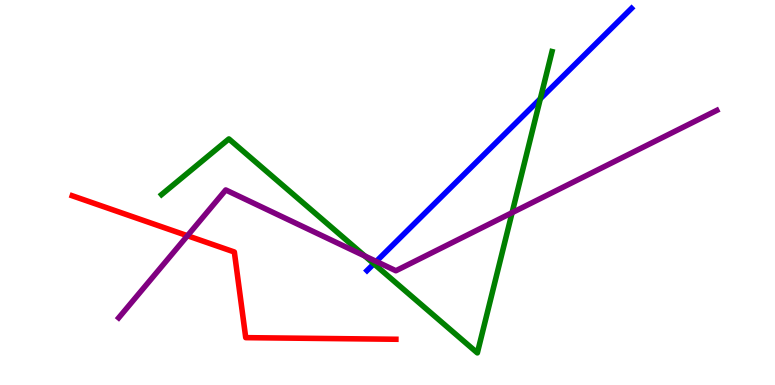[{'lines': ['blue', 'red'], 'intersections': []}, {'lines': ['green', 'red'], 'intersections': []}, {'lines': ['purple', 'red'], 'intersections': [{'x': 2.42, 'y': 3.88}]}, {'lines': ['blue', 'green'], 'intersections': [{'x': 4.82, 'y': 3.15}, {'x': 6.97, 'y': 7.43}]}, {'lines': ['blue', 'purple'], 'intersections': [{'x': 4.85, 'y': 3.21}]}, {'lines': ['green', 'purple'], 'intersections': [{'x': 4.71, 'y': 3.35}, {'x': 6.61, 'y': 4.48}]}]